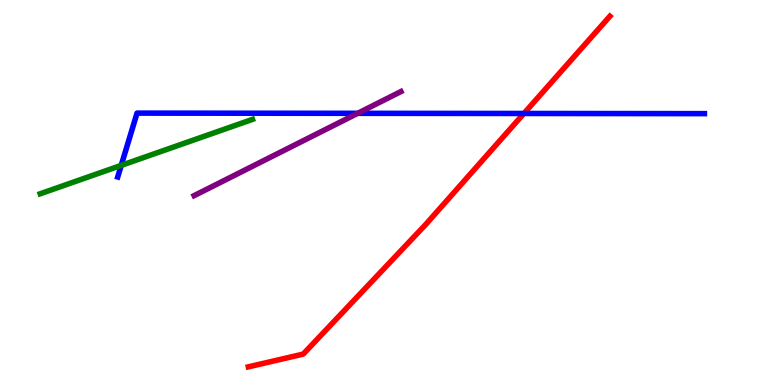[{'lines': ['blue', 'red'], 'intersections': [{'x': 6.76, 'y': 7.05}]}, {'lines': ['green', 'red'], 'intersections': []}, {'lines': ['purple', 'red'], 'intersections': []}, {'lines': ['blue', 'green'], 'intersections': [{'x': 1.56, 'y': 5.7}]}, {'lines': ['blue', 'purple'], 'intersections': [{'x': 4.62, 'y': 7.06}]}, {'lines': ['green', 'purple'], 'intersections': []}]